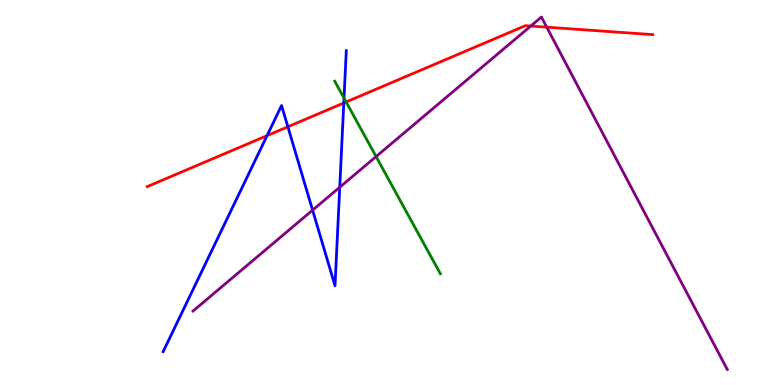[{'lines': ['blue', 'red'], 'intersections': [{'x': 3.45, 'y': 6.48}, {'x': 3.71, 'y': 6.71}, {'x': 4.44, 'y': 7.33}]}, {'lines': ['green', 'red'], 'intersections': [{'x': 4.47, 'y': 7.35}]}, {'lines': ['purple', 'red'], 'intersections': [{'x': 6.85, 'y': 9.32}, {'x': 7.05, 'y': 9.29}]}, {'lines': ['blue', 'green'], 'intersections': [{'x': 4.44, 'y': 7.45}]}, {'lines': ['blue', 'purple'], 'intersections': [{'x': 4.03, 'y': 4.54}, {'x': 4.38, 'y': 5.14}]}, {'lines': ['green', 'purple'], 'intersections': [{'x': 4.85, 'y': 5.93}]}]